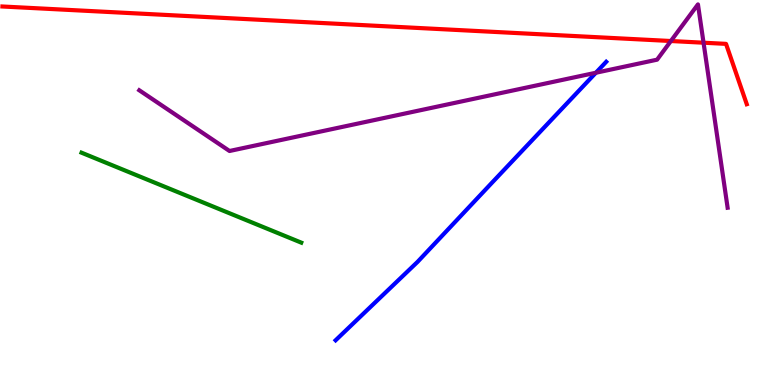[{'lines': ['blue', 'red'], 'intersections': []}, {'lines': ['green', 'red'], 'intersections': []}, {'lines': ['purple', 'red'], 'intersections': [{'x': 8.66, 'y': 8.93}, {'x': 9.08, 'y': 8.89}]}, {'lines': ['blue', 'green'], 'intersections': []}, {'lines': ['blue', 'purple'], 'intersections': [{'x': 7.69, 'y': 8.11}]}, {'lines': ['green', 'purple'], 'intersections': []}]